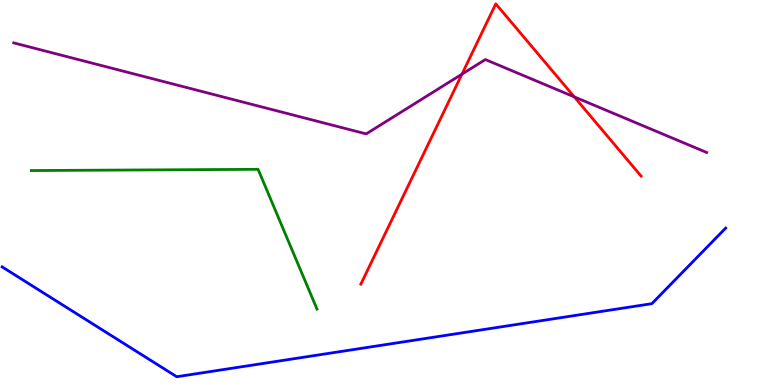[{'lines': ['blue', 'red'], 'intersections': []}, {'lines': ['green', 'red'], 'intersections': []}, {'lines': ['purple', 'red'], 'intersections': [{'x': 5.96, 'y': 8.07}, {'x': 7.41, 'y': 7.48}]}, {'lines': ['blue', 'green'], 'intersections': []}, {'lines': ['blue', 'purple'], 'intersections': []}, {'lines': ['green', 'purple'], 'intersections': []}]